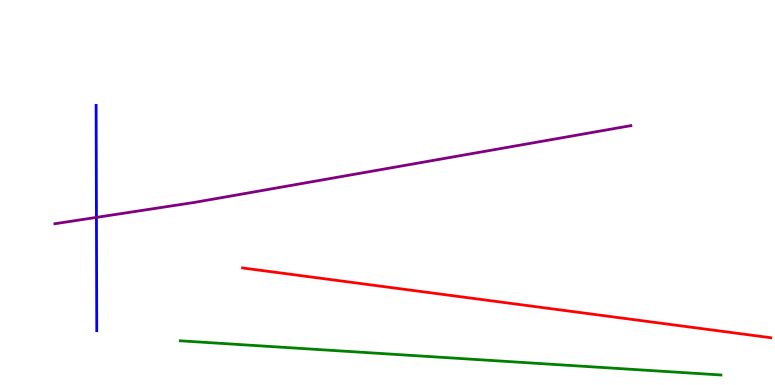[{'lines': ['blue', 'red'], 'intersections': []}, {'lines': ['green', 'red'], 'intersections': []}, {'lines': ['purple', 'red'], 'intersections': []}, {'lines': ['blue', 'green'], 'intersections': []}, {'lines': ['blue', 'purple'], 'intersections': [{'x': 1.24, 'y': 4.35}]}, {'lines': ['green', 'purple'], 'intersections': []}]